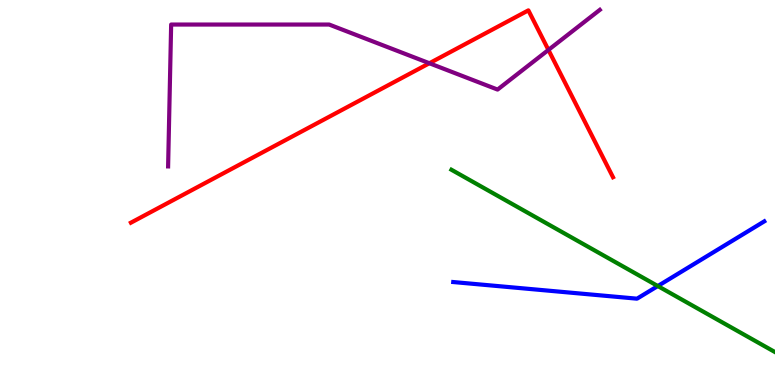[{'lines': ['blue', 'red'], 'intersections': []}, {'lines': ['green', 'red'], 'intersections': []}, {'lines': ['purple', 'red'], 'intersections': [{'x': 5.54, 'y': 8.36}, {'x': 7.08, 'y': 8.7}]}, {'lines': ['blue', 'green'], 'intersections': [{'x': 8.49, 'y': 2.57}]}, {'lines': ['blue', 'purple'], 'intersections': []}, {'lines': ['green', 'purple'], 'intersections': []}]